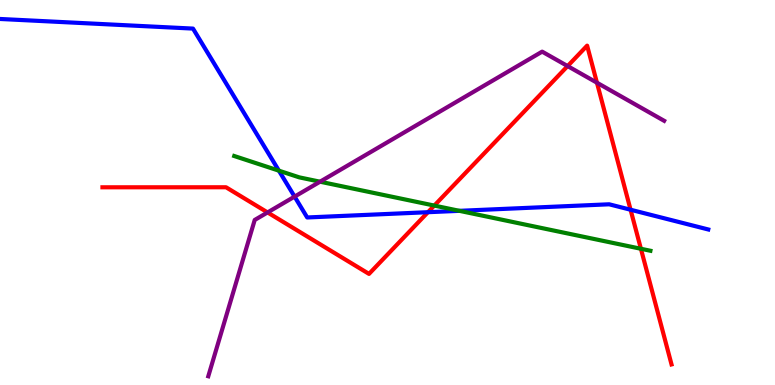[{'lines': ['blue', 'red'], 'intersections': [{'x': 5.52, 'y': 4.49}, {'x': 8.14, 'y': 4.55}]}, {'lines': ['green', 'red'], 'intersections': [{'x': 5.6, 'y': 4.66}, {'x': 8.27, 'y': 3.54}]}, {'lines': ['purple', 'red'], 'intersections': [{'x': 3.45, 'y': 4.48}, {'x': 7.32, 'y': 8.28}, {'x': 7.7, 'y': 7.85}]}, {'lines': ['blue', 'green'], 'intersections': [{'x': 3.6, 'y': 5.57}, {'x': 5.93, 'y': 4.52}]}, {'lines': ['blue', 'purple'], 'intersections': [{'x': 3.8, 'y': 4.89}]}, {'lines': ['green', 'purple'], 'intersections': [{'x': 4.13, 'y': 5.28}]}]